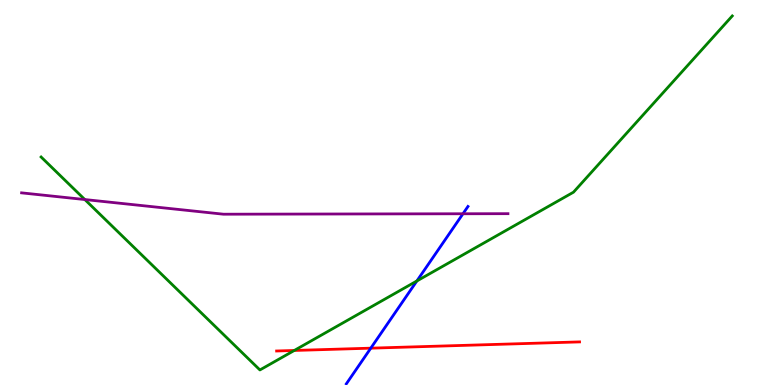[{'lines': ['blue', 'red'], 'intersections': [{'x': 4.78, 'y': 0.957}]}, {'lines': ['green', 'red'], 'intersections': [{'x': 3.8, 'y': 0.897}]}, {'lines': ['purple', 'red'], 'intersections': []}, {'lines': ['blue', 'green'], 'intersections': [{'x': 5.38, 'y': 2.7}]}, {'lines': ['blue', 'purple'], 'intersections': [{'x': 5.97, 'y': 4.45}]}, {'lines': ['green', 'purple'], 'intersections': [{'x': 1.09, 'y': 4.82}]}]